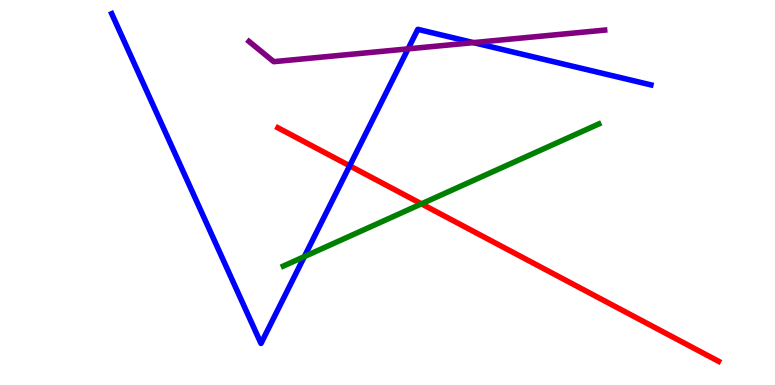[{'lines': ['blue', 'red'], 'intersections': [{'x': 4.51, 'y': 5.69}]}, {'lines': ['green', 'red'], 'intersections': [{'x': 5.44, 'y': 4.71}]}, {'lines': ['purple', 'red'], 'intersections': []}, {'lines': ['blue', 'green'], 'intersections': [{'x': 3.93, 'y': 3.34}]}, {'lines': ['blue', 'purple'], 'intersections': [{'x': 5.27, 'y': 8.73}, {'x': 6.11, 'y': 8.89}]}, {'lines': ['green', 'purple'], 'intersections': []}]